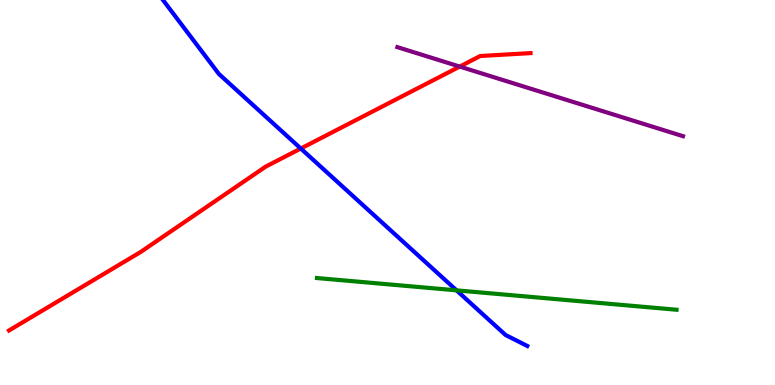[{'lines': ['blue', 'red'], 'intersections': [{'x': 3.88, 'y': 6.14}]}, {'lines': ['green', 'red'], 'intersections': []}, {'lines': ['purple', 'red'], 'intersections': [{'x': 5.93, 'y': 8.27}]}, {'lines': ['blue', 'green'], 'intersections': [{'x': 5.89, 'y': 2.46}]}, {'lines': ['blue', 'purple'], 'intersections': []}, {'lines': ['green', 'purple'], 'intersections': []}]